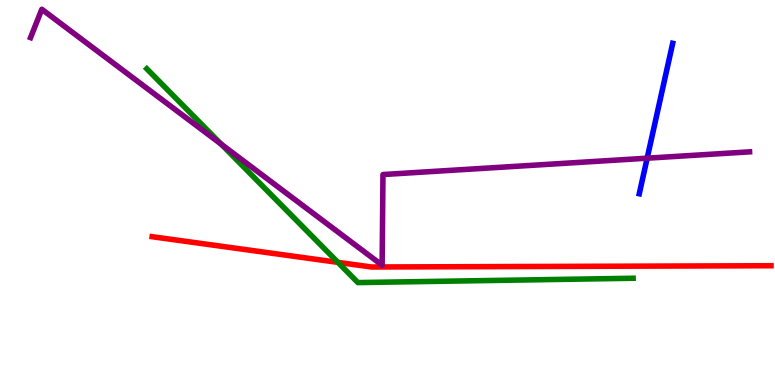[{'lines': ['blue', 'red'], 'intersections': []}, {'lines': ['green', 'red'], 'intersections': [{'x': 4.36, 'y': 3.19}]}, {'lines': ['purple', 'red'], 'intersections': []}, {'lines': ['blue', 'green'], 'intersections': []}, {'lines': ['blue', 'purple'], 'intersections': [{'x': 8.35, 'y': 5.89}]}, {'lines': ['green', 'purple'], 'intersections': [{'x': 2.86, 'y': 6.25}]}]